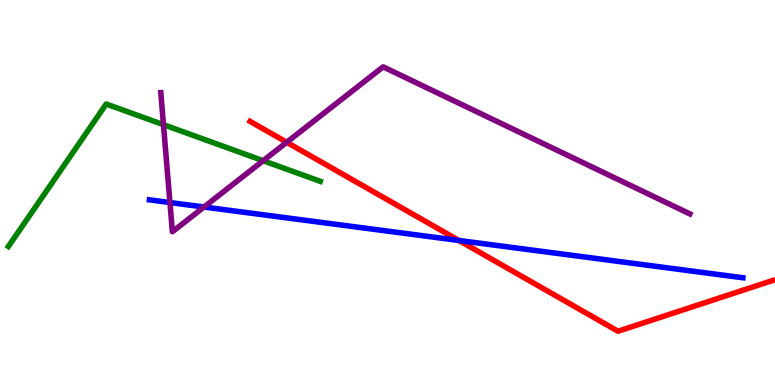[{'lines': ['blue', 'red'], 'intersections': [{'x': 5.92, 'y': 3.75}]}, {'lines': ['green', 'red'], 'intersections': []}, {'lines': ['purple', 'red'], 'intersections': [{'x': 3.7, 'y': 6.3}]}, {'lines': ['blue', 'green'], 'intersections': []}, {'lines': ['blue', 'purple'], 'intersections': [{'x': 2.19, 'y': 4.74}, {'x': 2.63, 'y': 4.62}]}, {'lines': ['green', 'purple'], 'intersections': [{'x': 2.11, 'y': 6.76}, {'x': 3.4, 'y': 5.83}]}]